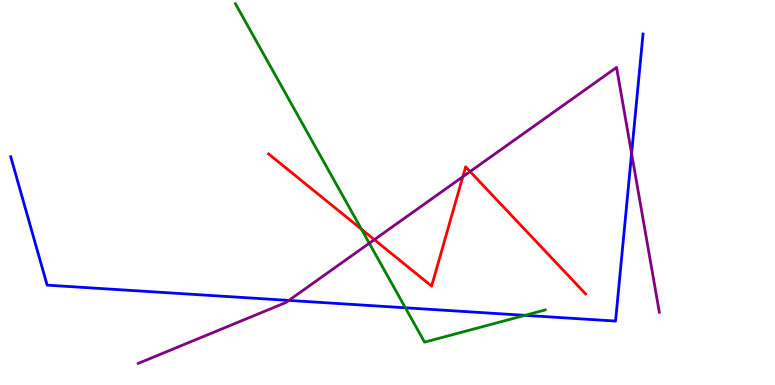[{'lines': ['blue', 'red'], 'intersections': []}, {'lines': ['green', 'red'], 'intersections': [{'x': 4.66, 'y': 4.05}]}, {'lines': ['purple', 'red'], 'intersections': [{'x': 4.83, 'y': 3.78}, {'x': 5.97, 'y': 5.41}, {'x': 6.07, 'y': 5.54}]}, {'lines': ['blue', 'green'], 'intersections': [{'x': 5.23, 'y': 2.01}, {'x': 6.77, 'y': 1.81}]}, {'lines': ['blue', 'purple'], 'intersections': [{'x': 3.73, 'y': 2.2}, {'x': 8.15, 'y': 6.01}]}, {'lines': ['green', 'purple'], 'intersections': [{'x': 4.76, 'y': 3.68}]}]